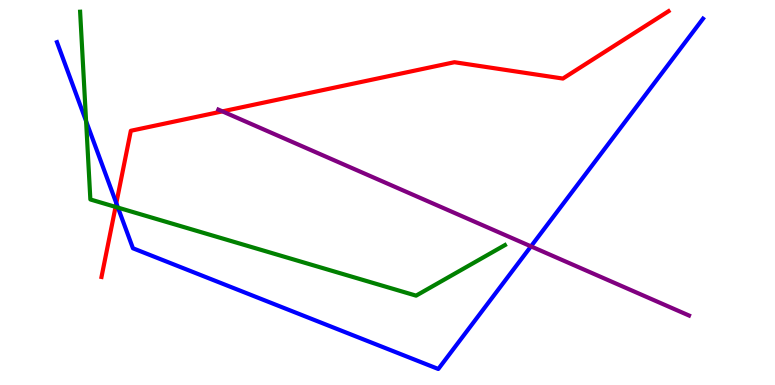[{'lines': ['blue', 'red'], 'intersections': [{'x': 1.5, 'y': 4.72}]}, {'lines': ['green', 'red'], 'intersections': [{'x': 1.49, 'y': 4.63}]}, {'lines': ['purple', 'red'], 'intersections': [{'x': 2.87, 'y': 7.11}]}, {'lines': ['blue', 'green'], 'intersections': [{'x': 1.11, 'y': 6.85}, {'x': 1.52, 'y': 4.61}]}, {'lines': ['blue', 'purple'], 'intersections': [{'x': 6.85, 'y': 3.6}]}, {'lines': ['green', 'purple'], 'intersections': []}]